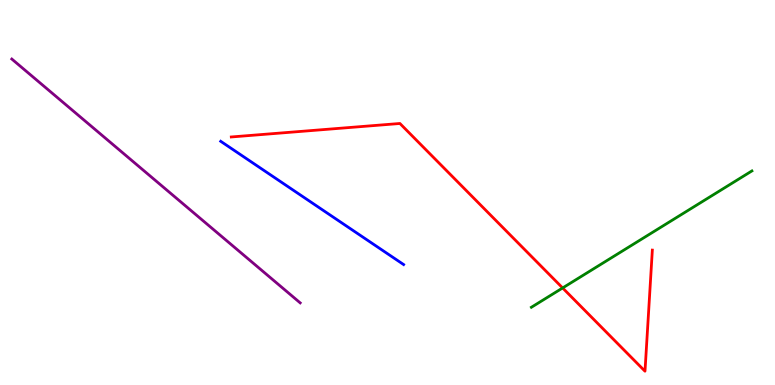[{'lines': ['blue', 'red'], 'intersections': []}, {'lines': ['green', 'red'], 'intersections': [{'x': 7.26, 'y': 2.52}]}, {'lines': ['purple', 'red'], 'intersections': []}, {'lines': ['blue', 'green'], 'intersections': []}, {'lines': ['blue', 'purple'], 'intersections': []}, {'lines': ['green', 'purple'], 'intersections': []}]